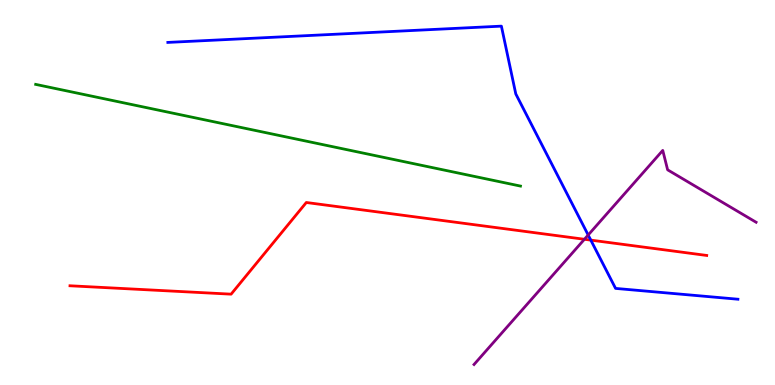[{'lines': ['blue', 'red'], 'intersections': [{'x': 7.62, 'y': 3.76}]}, {'lines': ['green', 'red'], 'intersections': []}, {'lines': ['purple', 'red'], 'intersections': [{'x': 7.54, 'y': 3.79}]}, {'lines': ['blue', 'green'], 'intersections': []}, {'lines': ['blue', 'purple'], 'intersections': [{'x': 7.59, 'y': 3.9}]}, {'lines': ['green', 'purple'], 'intersections': []}]